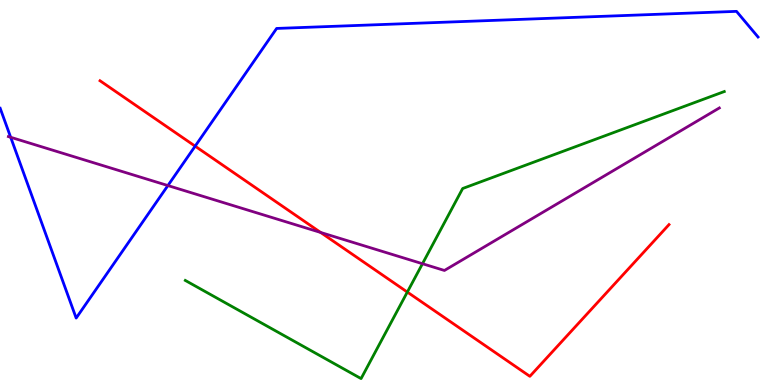[{'lines': ['blue', 'red'], 'intersections': [{'x': 2.52, 'y': 6.2}]}, {'lines': ['green', 'red'], 'intersections': [{'x': 5.26, 'y': 2.41}]}, {'lines': ['purple', 'red'], 'intersections': [{'x': 4.14, 'y': 3.96}]}, {'lines': ['blue', 'green'], 'intersections': []}, {'lines': ['blue', 'purple'], 'intersections': [{'x': 0.138, 'y': 6.43}, {'x': 2.17, 'y': 5.18}]}, {'lines': ['green', 'purple'], 'intersections': [{'x': 5.45, 'y': 3.15}]}]